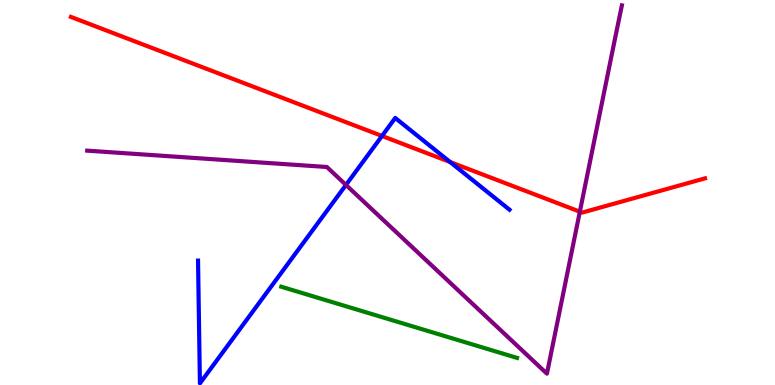[{'lines': ['blue', 'red'], 'intersections': [{'x': 4.93, 'y': 6.47}, {'x': 5.81, 'y': 5.79}]}, {'lines': ['green', 'red'], 'intersections': []}, {'lines': ['purple', 'red'], 'intersections': [{'x': 7.48, 'y': 4.5}]}, {'lines': ['blue', 'green'], 'intersections': []}, {'lines': ['blue', 'purple'], 'intersections': [{'x': 4.46, 'y': 5.2}]}, {'lines': ['green', 'purple'], 'intersections': []}]